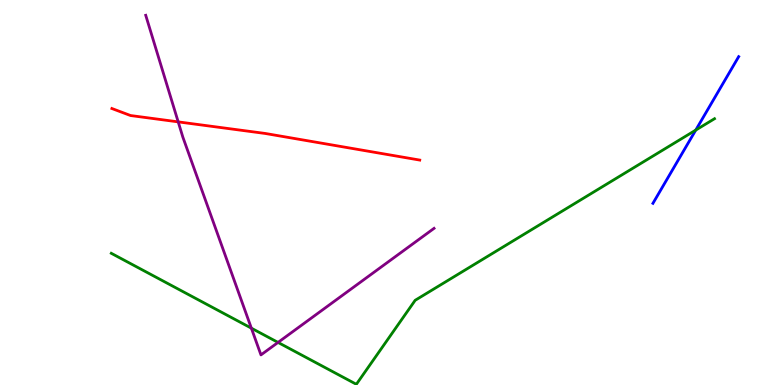[{'lines': ['blue', 'red'], 'intersections': []}, {'lines': ['green', 'red'], 'intersections': []}, {'lines': ['purple', 'red'], 'intersections': [{'x': 2.3, 'y': 6.83}]}, {'lines': ['blue', 'green'], 'intersections': [{'x': 8.98, 'y': 6.62}]}, {'lines': ['blue', 'purple'], 'intersections': []}, {'lines': ['green', 'purple'], 'intersections': [{'x': 3.24, 'y': 1.48}, {'x': 3.59, 'y': 1.11}]}]